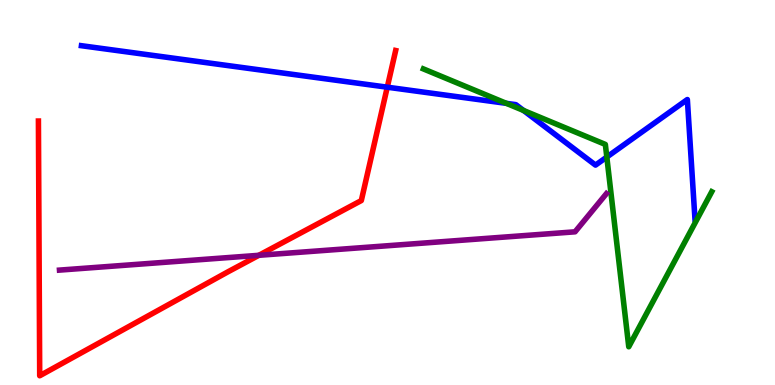[{'lines': ['blue', 'red'], 'intersections': [{'x': 5.0, 'y': 7.74}]}, {'lines': ['green', 'red'], 'intersections': []}, {'lines': ['purple', 'red'], 'intersections': [{'x': 3.34, 'y': 3.37}]}, {'lines': ['blue', 'green'], 'intersections': [{'x': 6.53, 'y': 7.32}, {'x': 6.76, 'y': 7.13}, {'x': 7.83, 'y': 5.92}]}, {'lines': ['blue', 'purple'], 'intersections': []}, {'lines': ['green', 'purple'], 'intersections': []}]